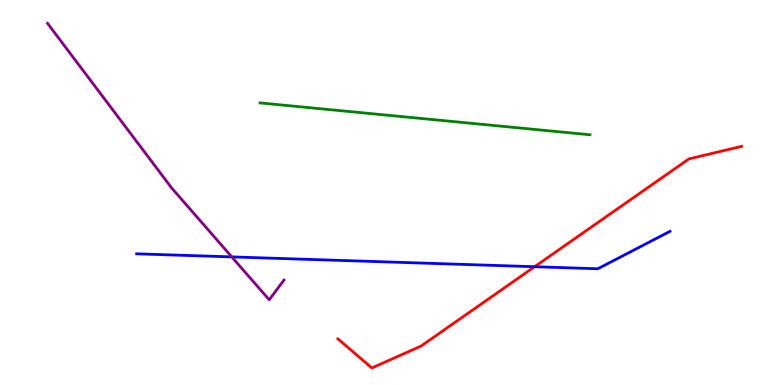[{'lines': ['blue', 'red'], 'intersections': [{'x': 6.9, 'y': 3.07}]}, {'lines': ['green', 'red'], 'intersections': []}, {'lines': ['purple', 'red'], 'intersections': []}, {'lines': ['blue', 'green'], 'intersections': []}, {'lines': ['blue', 'purple'], 'intersections': [{'x': 2.99, 'y': 3.33}]}, {'lines': ['green', 'purple'], 'intersections': []}]